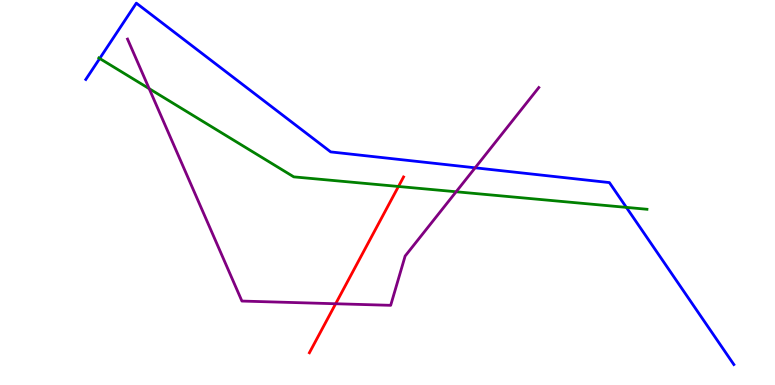[{'lines': ['blue', 'red'], 'intersections': []}, {'lines': ['green', 'red'], 'intersections': [{'x': 5.14, 'y': 5.16}]}, {'lines': ['purple', 'red'], 'intersections': [{'x': 4.33, 'y': 2.11}]}, {'lines': ['blue', 'green'], 'intersections': [{'x': 1.29, 'y': 8.48}, {'x': 8.08, 'y': 4.61}]}, {'lines': ['blue', 'purple'], 'intersections': [{'x': 6.13, 'y': 5.64}]}, {'lines': ['green', 'purple'], 'intersections': [{'x': 1.92, 'y': 7.7}, {'x': 5.89, 'y': 5.02}]}]